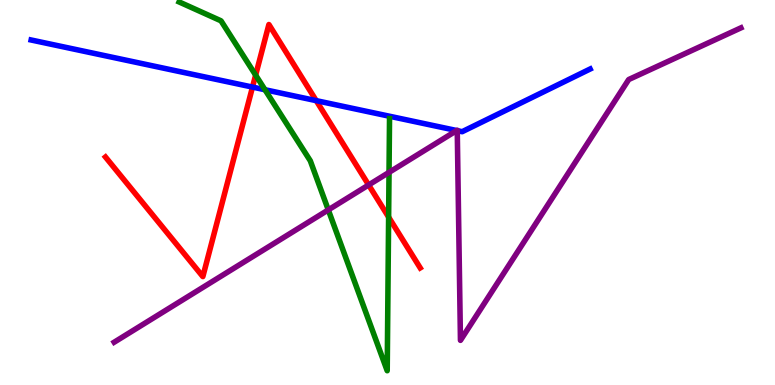[{'lines': ['blue', 'red'], 'intersections': [{'x': 3.26, 'y': 7.74}, {'x': 4.08, 'y': 7.39}]}, {'lines': ['green', 'red'], 'intersections': [{'x': 3.3, 'y': 8.05}, {'x': 5.01, 'y': 4.36}]}, {'lines': ['purple', 'red'], 'intersections': [{'x': 4.76, 'y': 5.2}]}, {'lines': ['blue', 'green'], 'intersections': [{'x': 3.42, 'y': 7.67}]}, {'lines': ['blue', 'purple'], 'intersections': [{'x': 5.89, 'y': 6.61}, {'x': 5.9, 'y': 6.61}]}, {'lines': ['green', 'purple'], 'intersections': [{'x': 4.24, 'y': 4.55}, {'x': 5.02, 'y': 5.52}]}]